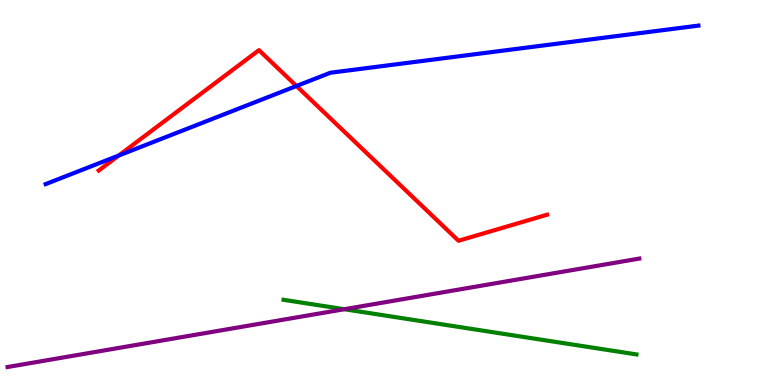[{'lines': ['blue', 'red'], 'intersections': [{'x': 1.53, 'y': 5.96}, {'x': 3.83, 'y': 7.77}]}, {'lines': ['green', 'red'], 'intersections': []}, {'lines': ['purple', 'red'], 'intersections': []}, {'lines': ['blue', 'green'], 'intersections': []}, {'lines': ['blue', 'purple'], 'intersections': []}, {'lines': ['green', 'purple'], 'intersections': [{'x': 4.44, 'y': 1.97}]}]